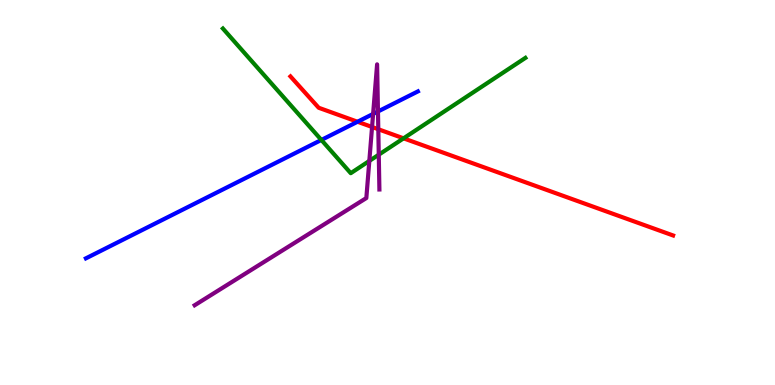[{'lines': ['blue', 'red'], 'intersections': [{'x': 4.61, 'y': 6.84}]}, {'lines': ['green', 'red'], 'intersections': [{'x': 5.21, 'y': 6.41}]}, {'lines': ['purple', 'red'], 'intersections': [{'x': 4.8, 'y': 6.7}, {'x': 4.88, 'y': 6.64}]}, {'lines': ['blue', 'green'], 'intersections': [{'x': 4.15, 'y': 6.37}]}, {'lines': ['blue', 'purple'], 'intersections': [{'x': 4.81, 'y': 7.04}, {'x': 4.88, 'y': 7.1}]}, {'lines': ['green', 'purple'], 'intersections': [{'x': 4.77, 'y': 5.82}, {'x': 4.89, 'y': 5.98}]}]